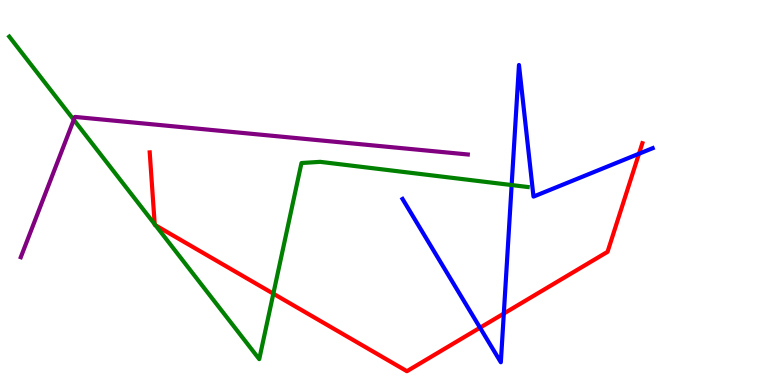[{'lines': ['blue', 'red'], 'intersections': [{'x': 6.19, 'y': 1.49}, {'x': 6.5, 'y': 1.86}, {'x': 8.24, 'y': 6.01}]}, {'lines': ['green', 'red'], 'intersections': [{'x': 2.0, 'y': 4.18}, {'x': 2.01, 'y': 4.15}, {'x': 3.53, 'y': 2.37}]}, {'lines': ['purple', 'red'], 'intersections': []}, {'lines': ['blue', 'green'], 'intersections': [{'x': 6.6, 'y': 5.19}]}, {'lines': ['blue', 'purple'], 'intersections': []}, {'lines': ['green', 'purple'], 'intersections': [{'x': 0.952, 'y': 6.89}]}]